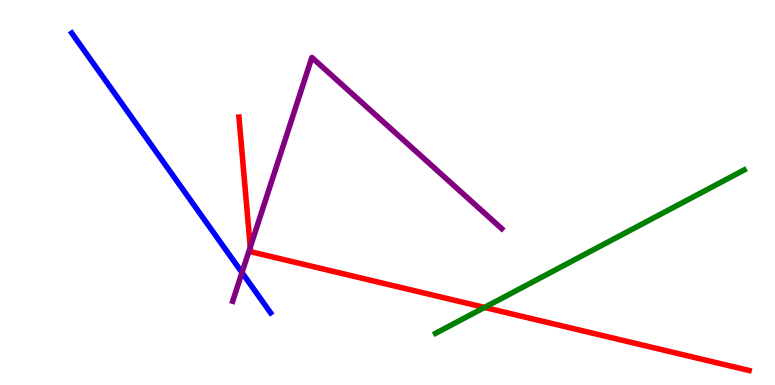[{'lines': ['blue', 'red'], 'intersections': []}, {'lines': ['green', 'red'], 'intersections': [{'x': 6.25, 'y': 2.01}]}, {'lines': ['purple', 'red'], 'intersections': [{'x': 3.23, 'y': 3.58}]}, {'lines': ['blue', 'green'], 'intersections': []}, {'lines': ['blue', 'purple'], 'intersections': [{'x': 3.12, 'y': 2.92}]}, {'lines': ['green', 'purple'], 'intersections': []}]